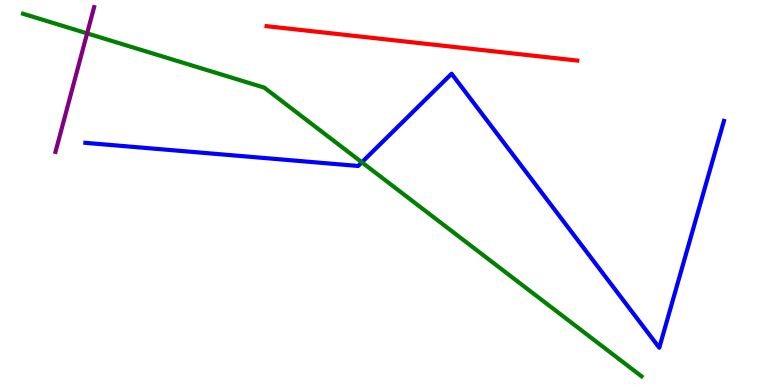[{'lines': ['blue', 'red'], 'intersections': []}, {'lines': ['green', 'red'], 'intersections': []}, {'lines': ['purple', 'red'], 'intersections': []}, {'lines': ['blue', 'green'], 'intersections': [{'x': 4.67, 'y': 5.78}]}, {'lines': ['blue', 'purple'], 'intersections': []}, {'lines': ['green', 'purple'], 'intersections': [{'x': 1.12, 'y': 9.13}]}]